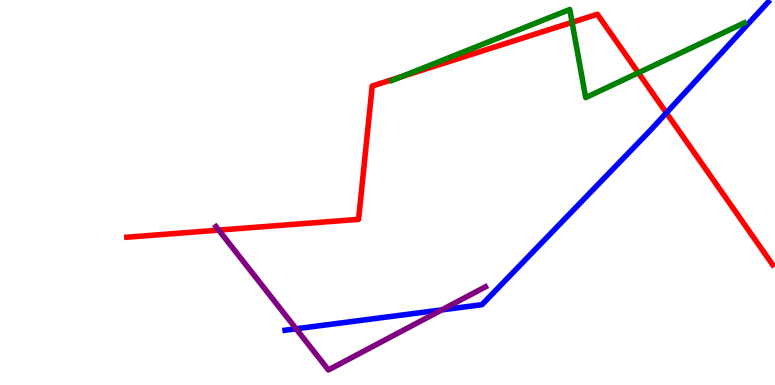[{'lines': ['blue', 'red'], 'intersections': [{'x': 8.6, 'y': 7.07}]}, {'lines': ['green', 'red'], 'intersections': [{'x': 5.18, 'y': 8.01}, {'x': 7.38, 'y': 9.42}, {'x': 8.24, 'y': 8.11}]}, {'lines': ['purple', 'red'], 'intersections': [{'x': 2.82, 'y': 4.02}]}, {'lines': ['blue', 'green'], 'intersections': []}, {'lines': ['blue', 'purple'], 'intersections': [{'x': 3.82, 'y': 1.46}, {'x': 5.7, 'y': 1.95}]}, {'lines': ['green', 'purple'], 'intersections': []}]